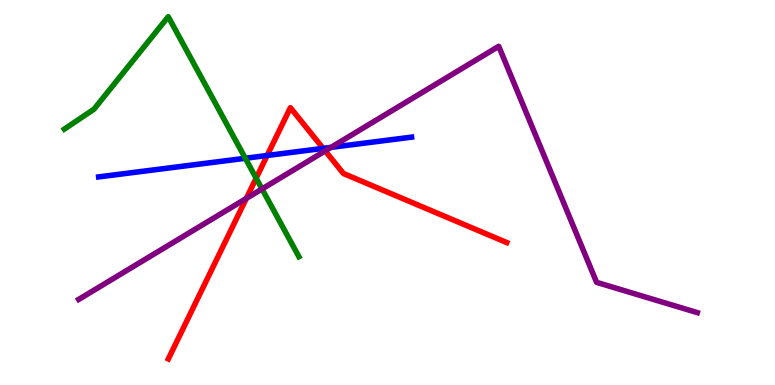[{'lines': ['blue', 'red'], 'intersections': [{'x': 3.45, 'y': 5.96}, {'x': 4.17, 'y': 6.15}]}, {'lines': ['green', 'red'], 'intersections': [{'x': 3.31, 'y': 5.37}]}, {'lines': ['purple', 'red'], 'intersections': [{'x': 3.18, 'y': 4.85}, {'x': 4.2, 'y': 6.08}]}, {'lines': ['blue', 'green'], 'intersections': [{'x': 3.17, 'y': 5.89}]}, {'lines': ['blue', 'purple'], 'intersections': [{'x': 4.27, 'y': 6.17}]}, {'lines': ['green', 'purple'], 'intersections': [{'x': 3.38, 'y': 5.09}]}]